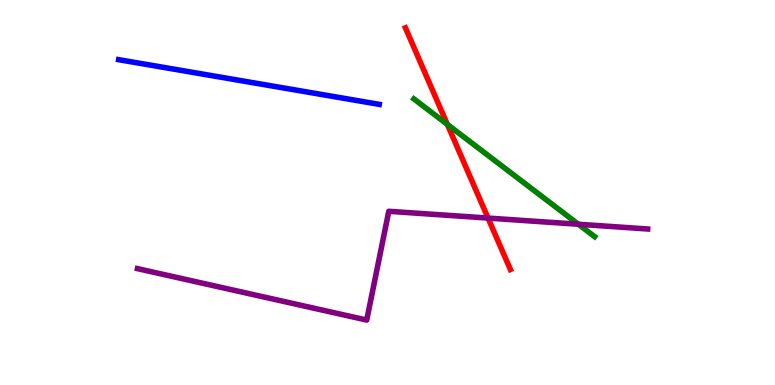[{'lines': ['blue', 'red'], 'intersections': []}, {'lines': ['green', 'red'], 'intersections': [{'x': 5.77, 'y': 6.77}]}, {'lines': ['purple', 'red'], 'intersections': [{'x': 6.3, 'y': 4.34}]}, {'lines': ['blue', 'green'], 'intersections': []}, {'lines': ['blue', 'purple'], 'intersections': []}, {'lines': ['green', 'purple'], 'intersections': [{'x': 7.46, 'y': 4.18}]}]